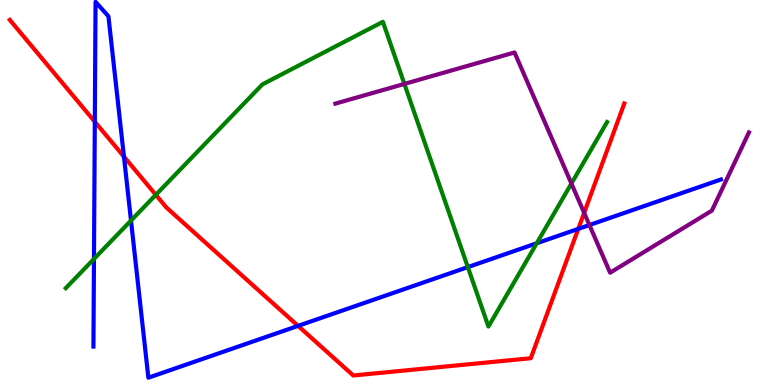[{'lines': ['blue', 'red'], 'intersections': [{'x': 1.22, 'y': 6.84}, {'x': 1.6, 'y': 5.93}, {'x': 3.85, 'y': 1.54}, {'x': 7.46, 'y': 4.05}]}, {'lines': ['green', 'red'], 'intersections': [{'x': 2.01, 'y': 4.94}]}, {'lines': ['purple', 'red'], 'intersections': [{'x': 7.54, 'y': 4.47}]}, {'lines': ['blue', 'green'], 'intersections': [{'x': 1.21, 'y': 3.27}, {'x': 1.69, 'y': 4.27}, {'x': 6.04, 'y': 3.06}, {'x': 6.93, 'y': 3.68}]}, {'lines': ['blue', 'purple'], 'intersections': [{'x': 7.61, 'y': 4.16}]}, {'lines': ['green', 'purple'], 'intersections': [{'x': 5.22, 'y': 7.82}, {'x': 7.37, 'y': 5.23}]}]